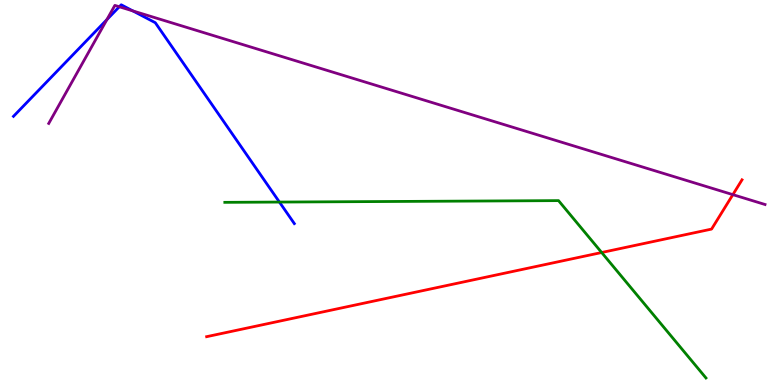[{'lines': ['blue', 'red'], 'intersections': []}, {'lines': ['green', 'red'], 'intersections': [{'x': 7.76, 'y': 3.44}]}, {'lines': ['purple', 'red'], 'intersections': [{'x': 9.46, 'y': 4.94}]}, {'lines': ['blue', 'green'], 'intersections': [{'x': 3.61, 'y': 4.75}]}, {'lines': ['blue', 'purple'], 'intersections': [{'x': 1.38, 'y': 9.49}, {'x': 1.54, 'y': 9.82}, {'x': 1.71, 'y': 9.72}]}, {'lines': ['green', 'purple'], 'intersections': []}]